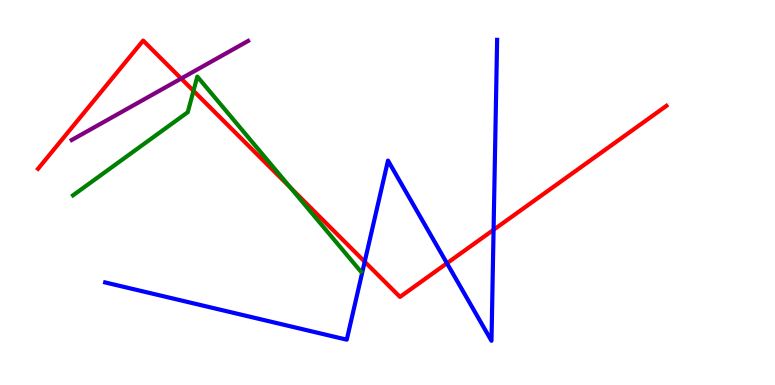[{'lines': ['blue', 'red'], 'intersections': [{'x': 4.71, 'y': 3.2}, {'x': 5.77, 'y': 3.16}, {'x': 6.37, 'y': 4.03}]}, {'lines': ['green', 'red'], 'intersections': [{'x': 2.5, 'y': 7.64}, {'x': 3.75, 'y': 5.13}]}, {'lines': ['purple', 'red'], 'intersections': [{'x': 2.34, 'y': 7.96}]}, {'lines': ['blue', 'green'], 'intersections': []}, {'lines': ['blue', 'purple'], 'intersections': []}, {'lines': ['green', 'purple'], 'intersections': []}]